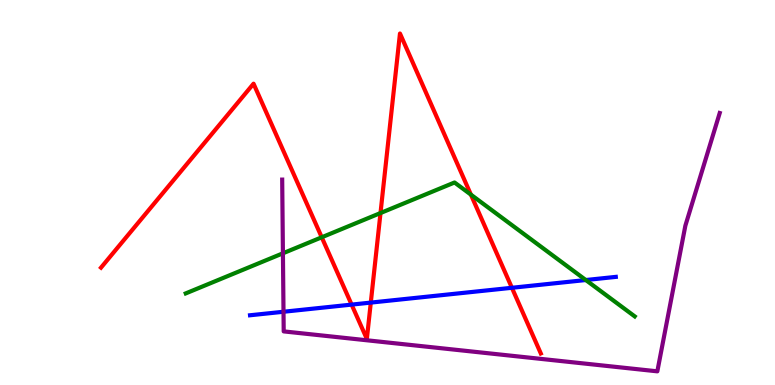[{'lines': ['blue', 'red'], 'intersections': [{'x': 4.54, 'y': 2.09}, {'x': 4.78, 'y': 2.14}, {'x': 6.61, 'y': 2.53}]}, {'lines': ['green', 'red'], 'intersections': [{'x': 4.15, 'y': 3.84}, {'x': 4.91, 'y': 4.47}, {'x': 6.08, 'y': 4.94}]}, {'lines': ['purple', 'red'], 'intersections': []}, {'lines': ['blue', 'green'], 'intersections': [{'x': 7.56, 'y': 2.73}]}, {'lines': ['blue', 'purple'], 'intersections': [{'x': 3.66, 'y': 1.9}]}, {'lines': ['green', 'purple'], 'intersections': [{'x': 3.65, 'y': 3.42}]}]